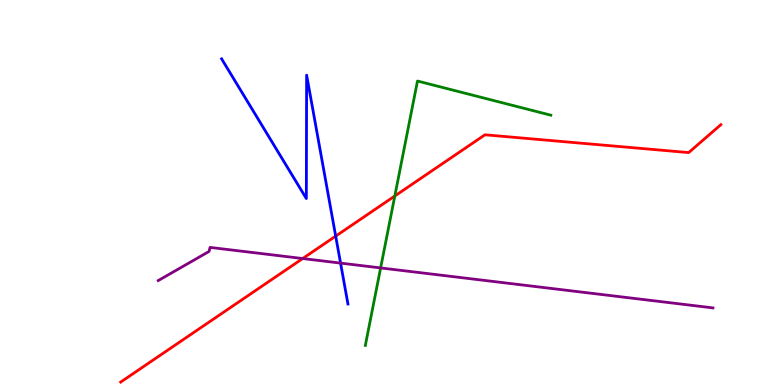[{'lines': ['blue', 'red'], 'intersections': [{'x': 4.33, 'y': 3.87}]}, {'lines': ['green', 'red'], 'intersections': [{'x': 5.09, 'y': 4.91}]}, {'lines': ['purple', 'red'], 'intersections': [{'x': 3.91, 'y': 3.28}]}, {'lines': ['blue', 'green'], 'intersections': []}, {'lines': ['blue', 'purple'], 'intersections': [{'x': 4.39, 'y': 3.17}]}, {'lines': ['green', 'purple'], 'intersections': [{'x': 4.91, 'y': 3.04}]}]